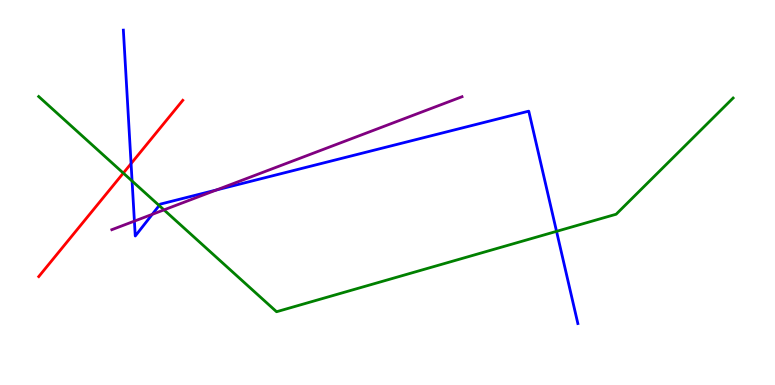[{'lines': ['blue', 'red'], 'intersections': [{'x': 1.69, 'y': 5.75}]}, {'lines': ['green', 'red'], 'intersections': [{'x': 1.59, 'y': 5.5}]}, {'lines': ['purple', 'red'], 'intersections': []}, {'lines': ['blue', 'green'], 'intersections': [{'x': 1.7, 'y': 5.3}, {'x': 2.05, 'y': 4.66}, {'x': 7.18, 'y': 3.99}]}, {'lines': ['blue', 'purple'], 'intersections': [{'x': 1.73, 'y': 4.26}, {'x': 1.96, 'y': 4.43}, {'x': 2.79, 'y': 5.07}]}, {'lines': ['green', 'purple'], 'intersections': [{'x': 2.12, 'y': 4.55}]}]